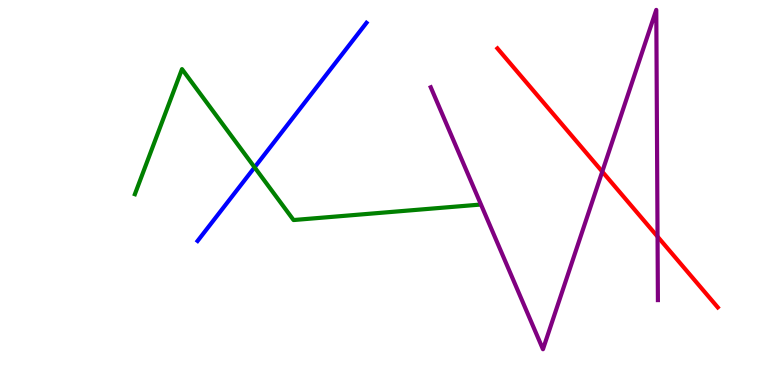[{'lines': ['blue', 'red'], 'intersections': []}, {'lines': ['green', 'red'], 'intersections': []}, {'lines': ['purple', 'red'], 'intersections': [{'x': 7.77, 'y': 5.54}, {'x': 8.48, 'y': 3.85}]}, {'lines': ['blue', 'green'], 'intersections': [{'x': 3.29, 'y': 5.65}]}, {'lines': ['blue', 'purple'], 'intersections': []}, {'lines': ['green', 'purple'], 'intersections': []}]